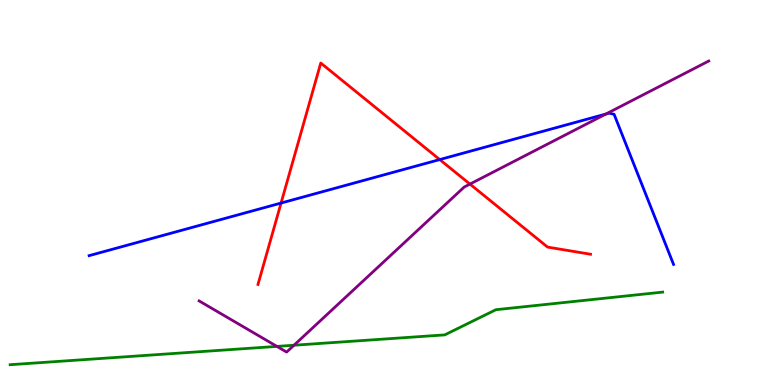[{'lines': ['blue', 'red'], 'intersections': [{'x': 3.63, 'y': 4.73}, {'x': 5.67, 'y': 5.86}]}, {'lines': ['green', 'red'], 'intersections': []}, {'lines': ['purple', 'red'], 'intersections': [{'x': 6.06, 'y': 5.22}]}, {'lines': ['blue', 'green'], 'intersections': []}, {'lines': ['blue', 'purple'], 'intersections': [{'x': 7.82, 'y': 7.04}]}, {'lines': ['green', 'purple'], 'intersections': [{'x': 3.57, 'y': 1.0}, {'x': 3.79, 'y': 1.03}]}]